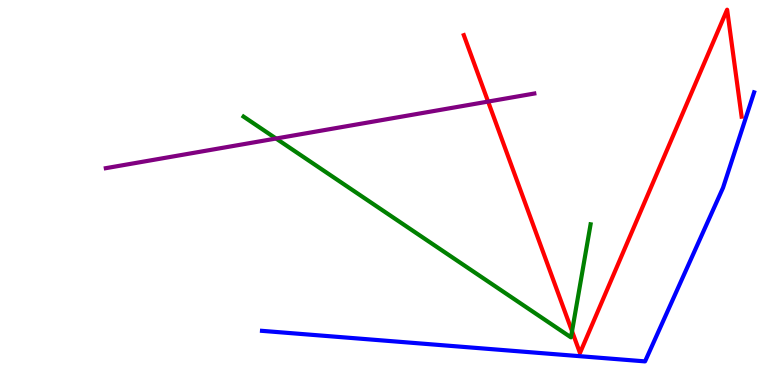[{'lines': ['blue', 'red'], 'intersections': []}, {'lines': ['green', 'red'], 'intersections': [{'x': 7.38, 'y': 1.4}]}, {'lines': ['purple', 'red'], 'intersections': [{'x': 6.3, 'y': 7.36}]}, {'lines': ['blue', 'green'], 'intersections': []}, {'lines': ['blue', 'purple'], 'intersections': []}, {'lines': ['green', 'purple'], 'intersections': [{'x': 3.56, 'y': 6.4}]}]